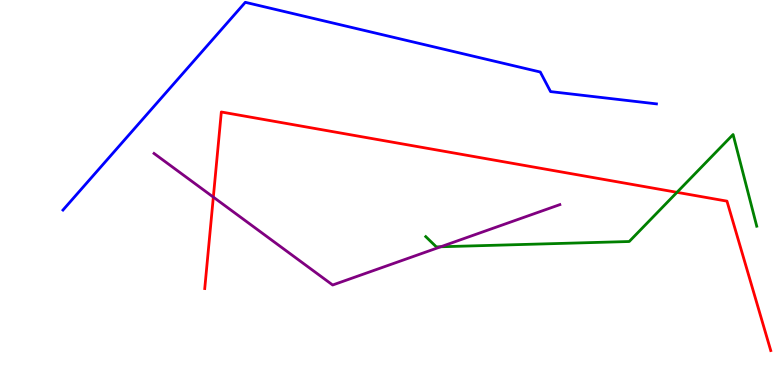[{'lines': ['blue', 'red'], 'intersections': []}, {'lines': ['green', 'red'], 'intersections': [{'x': 8.74, 'y': 5.0}]}, {'lines': ['purple', 'red'], 'intersections': [{'x': 2.75, 'y': 4.88}]}, {'lines': ['blue', 'green'], 'intersections': []}, {'lines': ['blue', 'purple'], 'intersections': []}, {'lines': ['green', 'purple'], 'intersections': [{'x': 5.69, 'y': 3.59}]}]